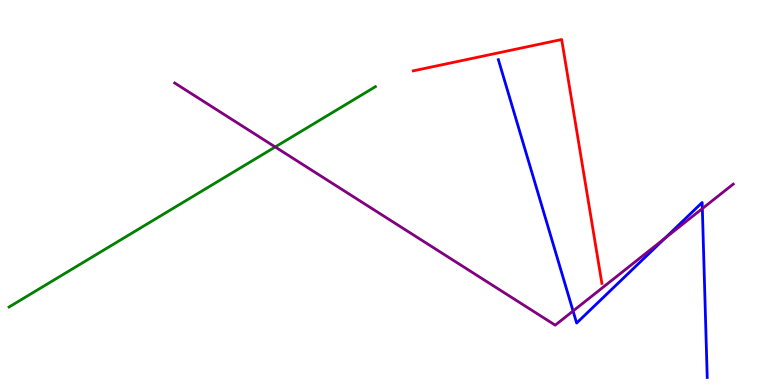[{'lines': ['blue', 'red'], 'intersections': []}, {'lines': ['green', 'red'], 'intersections': []}, {'lines': ['purple', 'red'], 'intersections': []}, {'lines': ['blue', 'green'], 'intersections': []}, {'lines': ['blue', 'purple'], 'intersections': [{'x': 7.39, 'y': 1.92}, {'x': 8.58, 'y': 3.82}, {'x': 9.06, 'y': 4.58}]}, {'lines': ['green', 'purple'], 'intersections': [{'x': 3.55, 'y': 6.18}]}]